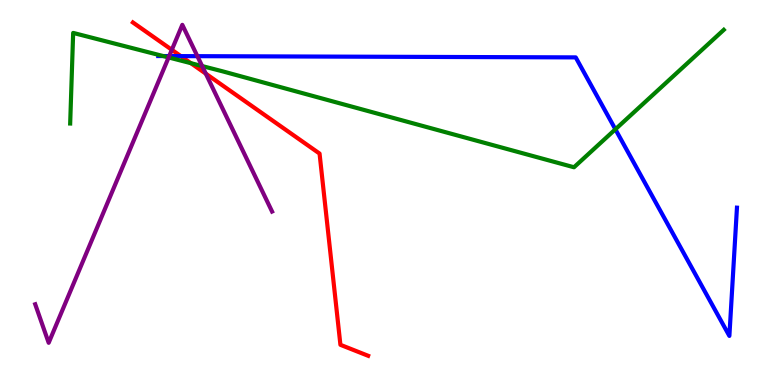[{'lines': ['blue', 'red'], 'intersections': [{'x': 2.33, 'y': 8.54}]}, {'lines': ['green', 'red'], 'intersections': [{'x': 2.46, 'y': 8.36}]}, {'lines': ['purple', 'red'], 'intersections': [{'x': 2.22, 'y': 8.71}, {'x': 2.66, 'y': 8.09}]}, {'lines': ['blue', 'green'], 'intersections': [{'x': 2.11, 'y': 8.54}, {'x': 7.94, 'y': 6.64}]}, {'lines': ['blue', 'purple'], 'intersections': [{'x': 2.18, 'y': 8.54}, {'x': 2.55, 'y': 8.54}]}, {'lines': ['green', 'purple'], 'intersections': [{'x': 2.18, 'y': 8.51}, {'x': 2.61, 'y': 8.28}]}]